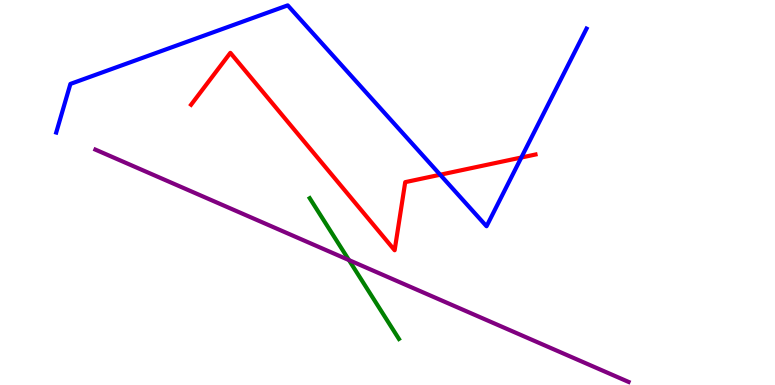[{'lines': ['blue', 'red'], 'intersections': [{'x': 5.68, 'y': 5.46}, {'x': 6.73, 'y': 5.91}]}, {'lines': ['green', 'red'], 'intersections': []}, {'lines': ['purple', 'red'], 'intersections': []}, {'lines': ['blue', 'green'], 'intersections': []}, {'lines': ['blue', 'purple'], 'intersections': []}, {'lines': ['green', 'purple'], 'intersections': [{'x': 4.5, 'y': 3.24}]}]